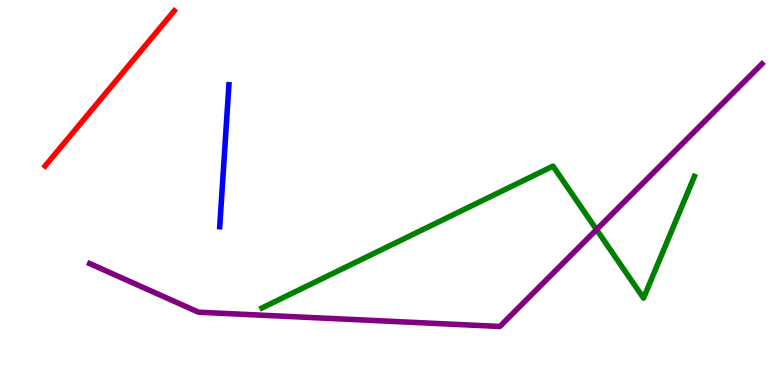[{'lines': ['blue', 'red'], 'intersections': []}, {'lines': ['green', 'red'], 'intersections': []}, {'lines': ['purple', 'red'], 'intersections': []}, {'lines': ['blue', 'green'], 'intersections': []}, {'lines': ['blue', 'purple'], 'intersections': []}, {'lines': ['green', 'purple'], 'intersections': [{'x': 7.7, 'y': 4.04}]}]